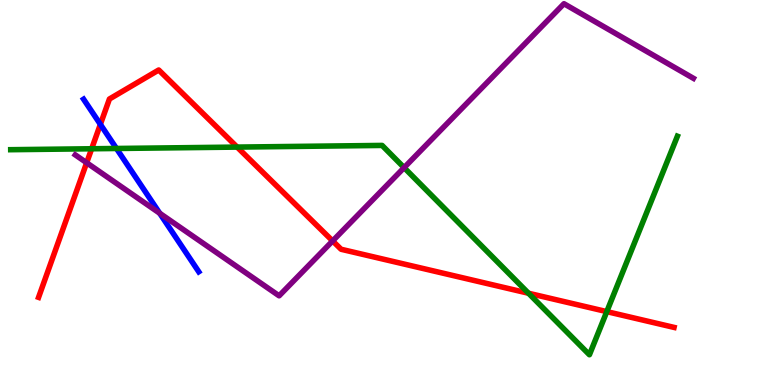[{'lines': ['blue', 'red'], 'intersections': [{'x': 1.3, 'y': 6.77}]}, {'lines': ['green', 'red'], 'intersections': [{'x': 1.18, 'y': 6.14}, {'x': 3.06, 'y': 6.18}, {'x': 6.82, 'y': 2.38}, {'x': 7.83, 'y': 1.91}]}, {'lines': ['purple', 'red'], 'intersections': [{'x': 1.12, 'y': 5.77}, {'x': 4.29, 'y': 3.74}]}, {'lines': ['blue', 'green'], 'intersections': [{'x': 1.5, 'y': 6.14}]}, {'lines': ['blue', 'purple'], 'intersections': [{'x': 2.06, 'y': 4.46}]}, {'lines': ['green', 'purple'], 'intersections': [{'x': 5.21, 'y': 5.65}]}]